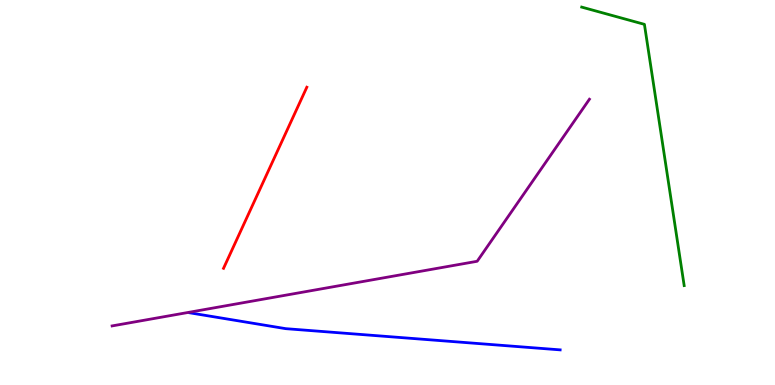[{'lines': ['blue', 'red'], 'intersections': []}, {'lines': ['green', 'red'], 'intersections': []}, {'lines': ['purple', 'red'], 'intersections': []}, {'lines': ['blue', 'green'], 'intersections': []}, {'lines': ['blue', 'purple'], 'intersections': []}, {'lines': ['green', 'purple'], 'intersections': []}]